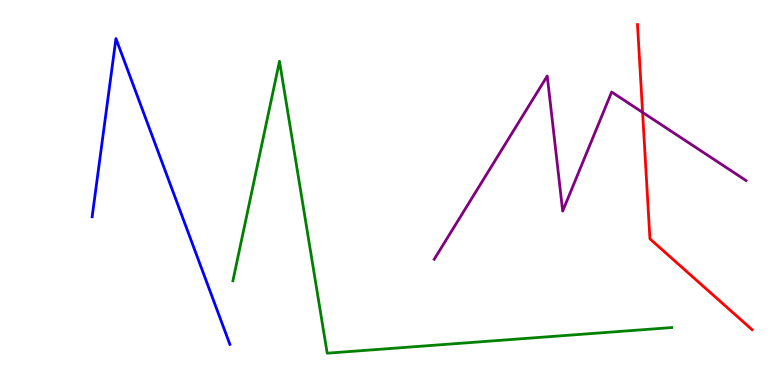[{'lines': ['blue', 'red'], 'intersections': []}, {'lines': ['green', 'red'], 'intersections': []}, {'lines': ['purple', 'red'], 'intersections': [{'x': 8.29, 'y': 7.08}]}, {'lines': ['blue', 'green'], 'intersections': []}, {'lines': ['blue', 'purple'], 'intersections': []}, {'lines': ['green', 'purple'], 'intersections': []}]